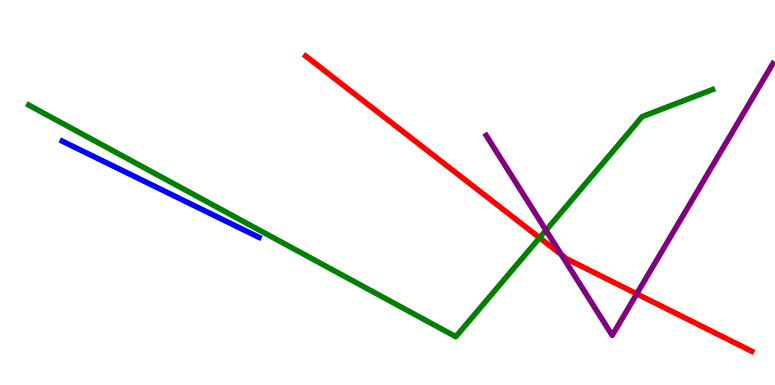[{'lines': ['blue', 'red'], 'intersections': []}, {'lines': ['green', 'red'], 'intersections': [{'x': 6.96, 'y': 3.82}]}, {'lines': ['purple', 'red'], 'intersections': [{'x': 7.24, 'y': 3.39}, {'x': 8.22, 'y': 2.37}]}, {'lines': ['blue', 'green'], 'intersections': []}, {'lines': ['blue', 'purple'], 'intersections': []}, {'lines': ['green', 'purple'], 'intersections': [{'x': 7.04, 'y': 4.02}]}]